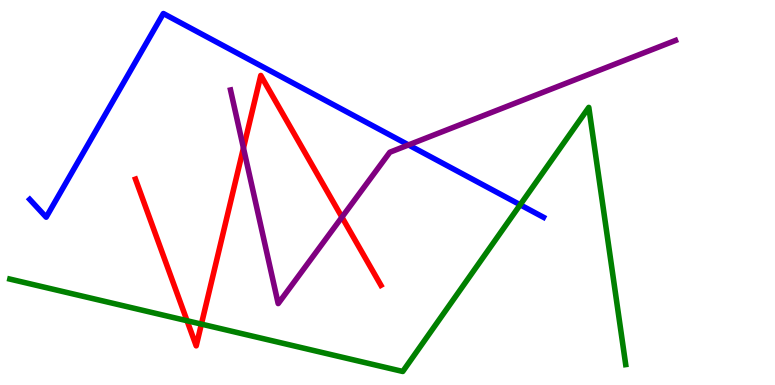[{'lines': ['blue', 'red'], 'intersections': []}, {'lines': ['green', 'red'], 'intersections': [{'x': 2.41, 'y': 1.67}, {'x': 2.6, 'y': 1.58}]}, {'lines': ['purple', 'red'], 'intersections': [{'x': 3.14, 'y': 6.16}, {'x': 4.41, 'y': 4.36}]}, {'lines': ['blue', 'green'], 'intersections': [{'x': 6.71, 'y': 4.68}]}, {'lines': ['blue', 'purple'], 'intersections': [{'x': 5.27, 'y': 6.24}]}, {'lines': ['green', 'purple'], 'intersections': []}]